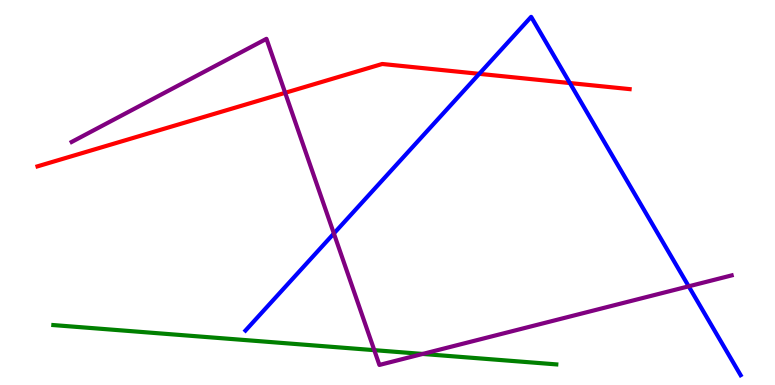[{'lines': ['blue', 'red'], 'intersections': [{'x': 6.18, 'y': 8.08}, {'x': 7.35, 'y': 7.84}]}, {'lines': ['green', 'red'], 'intersections': []}, {'lines': ['purple', 'red'], 'intersections': [{'x': 3.68, 'y': 7.59}]}, {'lines': ['blue', 'green'], 'intersections': []}, {'lines': ['blue', 'purple'], 'intersections': [{'x': 4.31, 'y': 3.94}, {'x': 8.89, 'y': 2.56}]}, {'lines': ['green', 'purple'], 'intersections': [{'x': 4.83, 'y': 0.905}, {'x': 5.45, 'y': 0.807}]}]